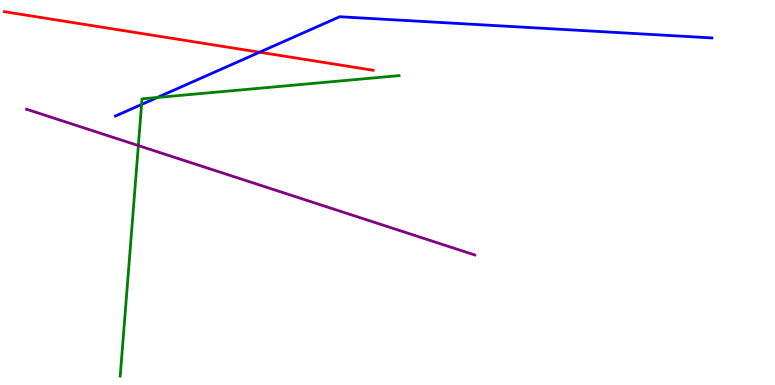[{'lines': ['blue', 'red'], 'intersections': [{'x': 3.35, 'y': 8.64}]}, {'lines': ['green', 'red'], 'intersections': []}, {'lines': ['purple', 'red'], 'intersections': []}, {'lines': ['blue', 'green'], 'intersections': [{'x': 1.83, 'y': 7.29}, {'x': 2.03, 'y': 7.47}]}, {'lines': ['blue', 'purple'], 'intersections': []}, {'lines': ['green', 'purple'], 'intersections': [{'x': 1.79, 'y': 6.22}]}]